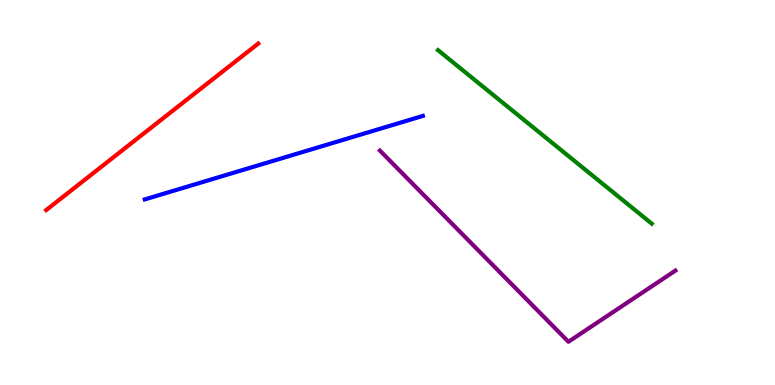[{'lines': ['blue', 'red'], 'intersections': []}, {'lines': ['green', 'red'], 'intersections': []}, {'lines': ['purple', 'red'], 'intersections': []}, {'lines': ['blue', 'green'], 'intersections': []}, {'lines': ['blue', 'purple'], 'intersections': []}, {'lines': ['green', 'purple'], 'intersections': []}]